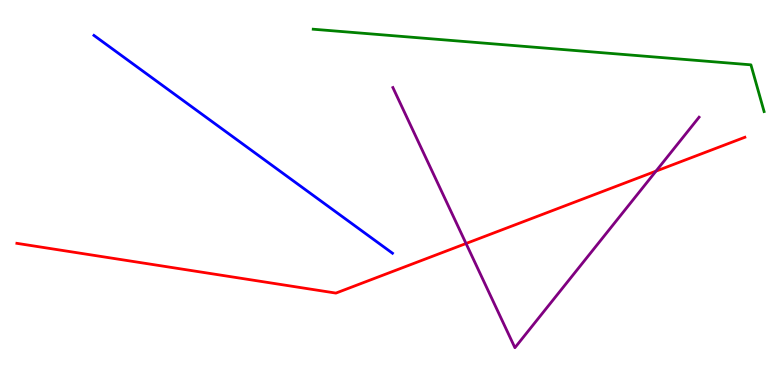[{'lines': ['blue', 'red'], 'intersections': []}, {'lines': ['green', 'red'], 'intersections': []}, {'lines': ['purple', 'red'], 'intersections': [{'x': 6.01, 'y': 3.68}, {'x': 8.46, 'y': 5.55}]}, {'lines': ['blue', 'green'], 'intersections': []}, {'lines': ['blue', 'purple'], 'intersections': []}, {'lines': ['green', 'purple'], 'intersections': []}]